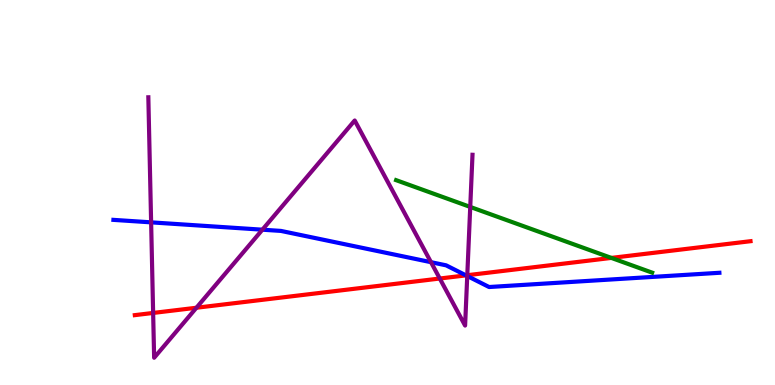[{'lines': ['blue', 'red'], 'intersections': [{'x': 6.01, 'y': 2.85}]}, {'lines': ['green', 'red'], 'intersections': [{'x': 7.89, 'y': 3.3}]}, {'lines': ['purple', 'red'], 'intersections': [{'x': 1.98, 'y': 1.87}, {'x': 2.53, 'y': 2.01}, {'x': 5.67, 'y': 2.77}, {'x': 6.03, 'y': 2.85}]}, {'lines': ['blue', 'green'], 'intersections': []}, {'lines': ['blue', 'purple'], 'intersections': [{'x': 1.95, 'y': 4.22}, {'x': 3.39, 'y': 4.03}, {'x': 5.56, 'y': 3.19}, {'x': 6.03, 'y': 2.83}]}, {'lines': ['green', 'purple'], 'intersections': [{'x': 6.07, 'y': 4.63}]}]